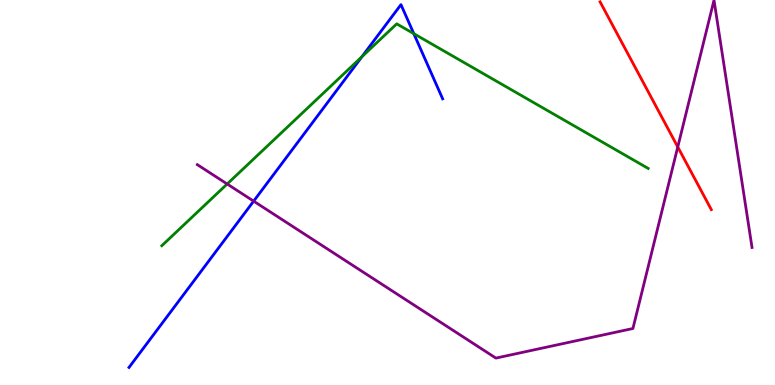[{'lines': ['blue', 'red'], 'intersections': []}, {'lines': ['green', 'red'], 'intersections': []}, {'lines': ['purple', 'red'], 'intersections': [{'x': 8.75, 'y': 6.18}]}, {'lines': ['blue', 'green'], 'intersections': [{'x': 4.67, 'y': 8.53}, {'x': 5.34, 'y': 9.13}]}, {'lines': ['blue', 'purple'], 'intersections': [{'x': 3.27, 'y': 4.78}]}, {'lines': ['green', 'purple'], 'intersections': [{'x': 2.93, 'y': 5.22}]}]